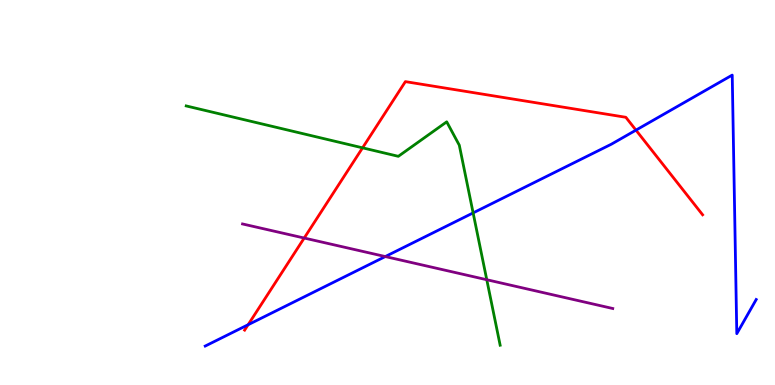[{'lines': ['blue', 'red'], 'intersections': [{'x': 3.2, 'y': 1.57}, {'x': 8.21, 'y': 6.62}]}, {'lines': ['green', 'red'], 'intersections': [{'x': 4.68, 'y': 6.16}]}, {'lines': ['purple', 'red'], 'intersections': [{'x': 3.93, 'y': 3.82}]}, {'lines': ['blue', 'green'], 'intersections': [{'x': 6.1, 'y': 4.47}]}, {'lines': ['blue', 'purple'], 'intersections': [{'x': 4.97, 'y': 3.34}]}, {'lines': ['green', 'purple'], 'intersections': [{'x': 6.28, 'y': 2.73}]}]